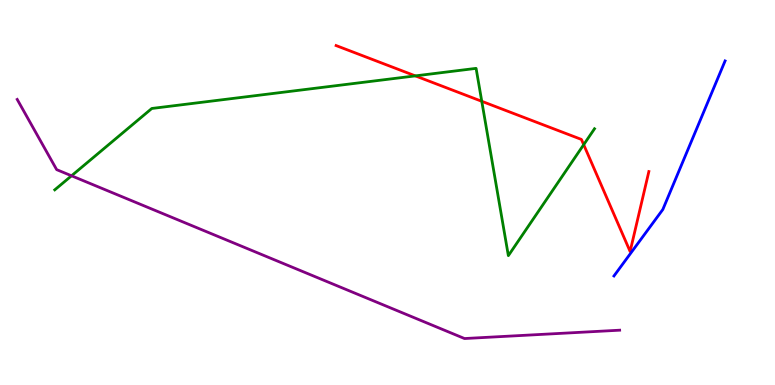[{'lines': ['blue', 'red'], 'intersections': []}, {'lines': ['green', 'red'], 'intersections': [{'x': 5.36, 'y': 8.03}, {'x': 6.22, 'y': 7.37}, {'x': 7.53, 'y': 6.24}]}, {'lines': ['purple', 'red'], 'intersections': []}, {'lines': ['blue', 'green'], 'intersections': []}, {'lines': ['blue', 'purple'], 'intersections': []}, {'lines': ['green', 'purple'], 'intersections': [{'x': 0.923, 'y': 5.43}]}]